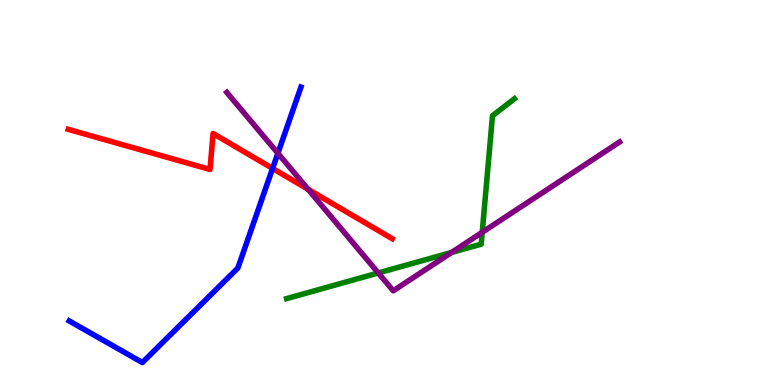[{'lines': ['blue', 'red'], 'intersections': [{'x': 3.52, 'y': 5.62}]}, {'lines': ['green', 'red'], 'intersections': []}, {'lines': ['purple', 'red'], 'intersections': [{'x': 3.98, 'y': 5.08}]}, {'lines': ['blue', 'green'], 'intersections': []}, {'lines': ['blue', 'purple'], 'intersections': [{'x': 3.59, 'y': 6.02}]}, {'lines': ['green', 'purple'], 'intersections': [{'x': 4.88, 'y': 2.91}, {'x': 5.83, 'y': 3.44}, {'x': 6.22, 'y': 3.97}]}]